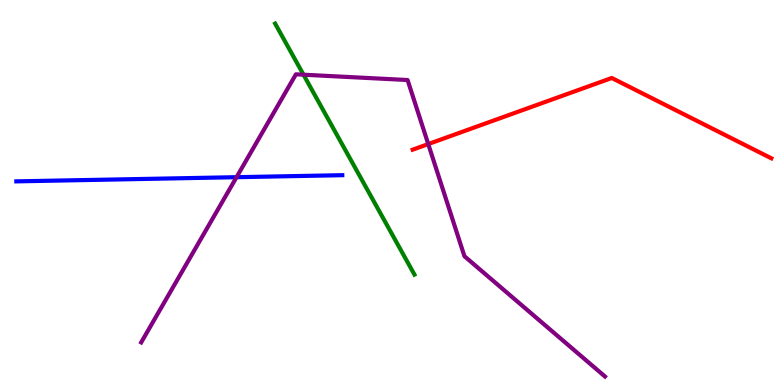[{'lines': ['blue', 'red'], 'intersections': []}, {'lines': ['green', 'red'], 'intersections': []}, {'lines': ['purple', 'red'], 'intersections': [{'x': 5.53, 'y': 6.26}]}, {'lines': ['blue', 'green'], 'intersections': []}, {'lines': ['blue', 'purple'], 'intersections': [{'x': 3.05, 'y': 5.4}]}, {'lines': ['green', 'purple'], 'intersections': [{'x': 3.92, 'y': 8.06}]}]